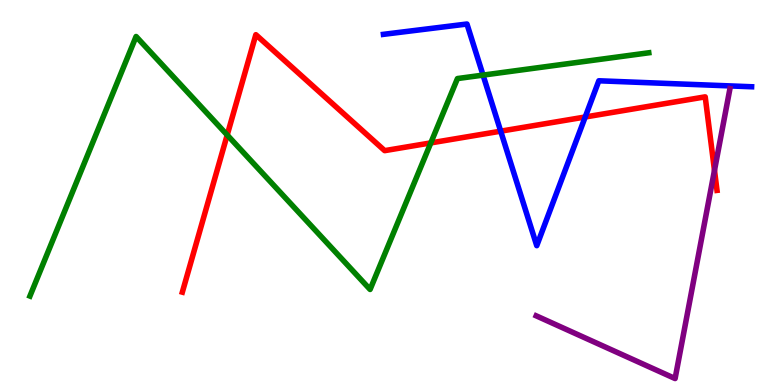[{'lines': ['blue', 'red'], 'intersections': [{'x': 6.46, 'y': 6.59}, {'x': 7.55, 'y': 6.96}]}, {'lines': ['green', 'red'], 'intersections': [{'x': 2.93, 'y': 6.49}, {'x': 5.56, 'y': 6.29}]}, {'lines': ['purple', 'red'], 'intersections': [{'x': 9.22, 'y': 5.57}]}, {'lines': ['blue', 'green'], 'intersections': [{'x': 6.23, 'y': 8.05}]}, {'lines': ['blue', 'purple'], 'intersections': []}, {'lines': ['green', 'purple'], 'intersections': []}]